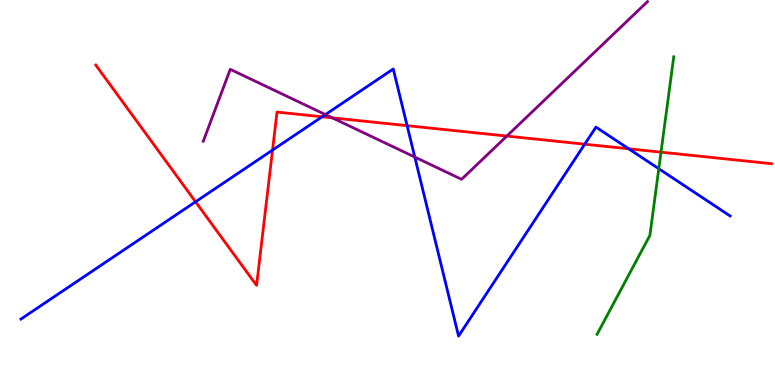[{'lines': ['blue', 'red'], 'intersections': [{'x': 2.52, 'y': 4.76}, {'x': 3.52, 'y': 6.1}, {'x': 4.16, 'y': 6.97}, {'x': 5.25, 'y': 6.74}, {'x': 7.54, 'y': 6.25}, {'x': 8.11, 'y': 6.14}]}, {'lines': ['green', 'red'], 'intersections': [{'x': 8.53, 'y': 6.05}]}, {'lines': ['purple', 'red'], 'intersections': [{'x': 4.29, 'y': 6.94}, {'x': 6.54, 'y': 6.47}]}, {'lines': ['blue', 'green'], 'intersections': [{'x': 8.5, 'y': 5.62}]}, {'lines': ['blue', 'purple'], 'intersections': [{'x': 4.2, 'y': 7.02}, {'x': 5.35, 'y': 5.92}]}, {'lines': ['green', 'purple'], 'intersections': []}]